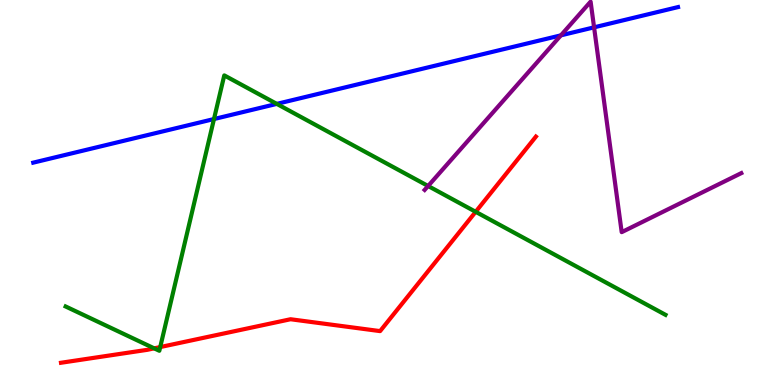[{'lines': ['blue', 'red'], 'intersections': []}, {'lines': ['green', 'red'], 'intersections': [{'x': 1.99, 'y': 0.952}, {'x': 2.07, 'y': 0.985}, {'x': 6.14, 'y': 4.5}]}, {'lines': ['purple', 'red'], 'intersections': []}, {'lines': ['blue', 'green'], 'intersections': [{'x': 2.76, 'y': 6.91}, {'x': 3.57, 'y': 7.3}]}, {'lines': ['blue', 'purple'], 'intersections': [{'x': 7.24, 'y': 9.08}, {'x': 7.67, 'y': 9.29}]}, {'lines': ['green', 'purple'], 'intersections': [{'x': 5.52, 'y': 5.17}]}]